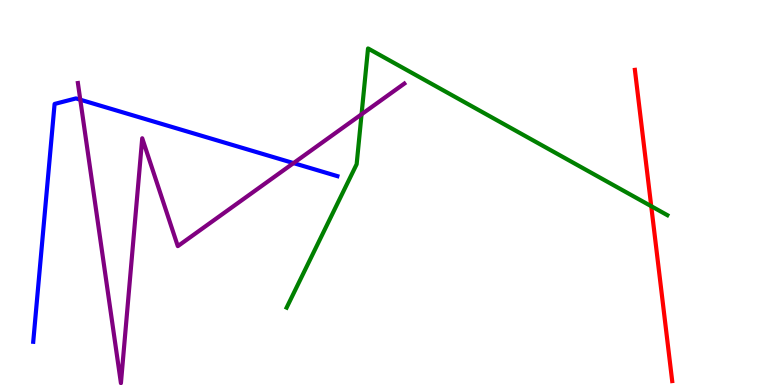[{'lines': ['blue', 'red'], 'intersections': []}, {'lines': ['green', 'red'], 'intersections': [{'x': 8.4, 'y': 4.64}]}, {'lines': ['purple', 'red'], 'intersections': []}, {'lines': ['blue', 'green'], 'intersections': []}, {'lines': ['blue', 'purple'], 'intersections': [{'x': 1.04, 'y': 7.41}, {'x': 3.79, 'y': 5.76}]}, {'lines': ['green', 'purple'], 'intersections': [{'x': 4.67, 'y': 7.03}]}]